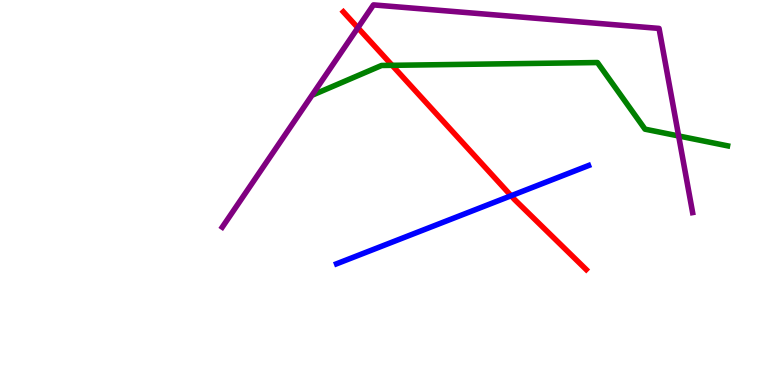[{'lines': ['blue', 'red'], 'intersections': [{'x': 6.59, 'y': 4.92}]}, {'lines': ['green', 'red'], 'intersections': [{'x': 5.06, 'y': 8.3}]}, {'lines': ['purple', 'red'], 'intersections': [{'x': 4.62, 'y': 9.28}]}, {'lines': ['blue', 'green'], 'intersections': []}, {'lines': ['blue', 'purple'], 'intersections': []}, {'lines': ['green', 'purple'], 'intersections': [{'x': 8.76, 'y': 6.47}]}]